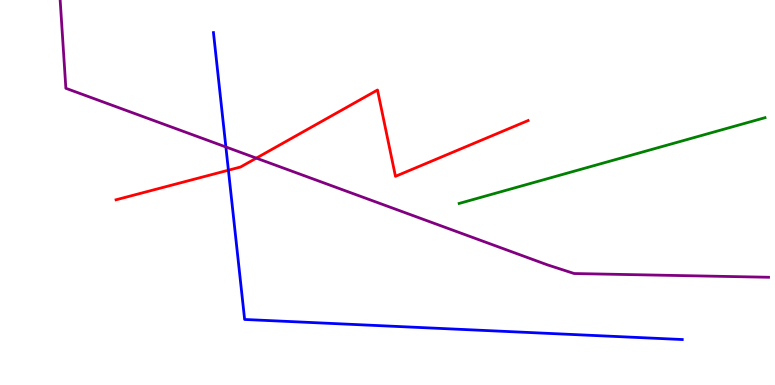[{'lines': ['blue', 'red'], 'intersections': [{'x': 2.95, 'y': 5.58}]}, {'lines': ['green', 'red'], 'intersections': []}, {'lines': ['purple', 'red'], 'intersections': [{'x': 3.31, 'y': 5.89}]}, {'lines': ['blue', 'green'], 'intersections': []}, {'lines': ['blue', 'purple'], 'intersections': [{'x': 2.91, 'y': 6.18}]}, {'lines': ['green', 'purple'], 'intersections': []}]